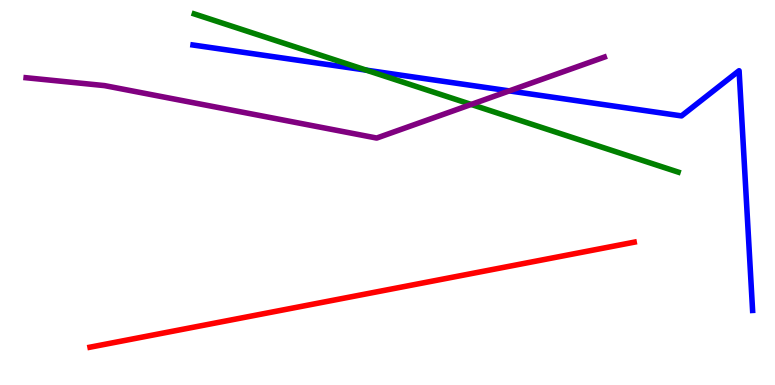[{'lines': ['blue', 'red'], 'intersections': []}, {'lines': ['green', 'red'], 'intersections': []}, {'lines': ['purple', 'red'], 'intersections': []}, {'lines': ['blue', 'green'], 'intersections': [{'x': 4.73, 'y': 8.18}]}, {'lines': ['blue', 'purple'], 'intersections': [{'x': 6.57, 'y': 7.64}]}, {'lines': ['green', 'purple'], 'intersections': [{'x': 6.08, 'y': 7.29}]}]